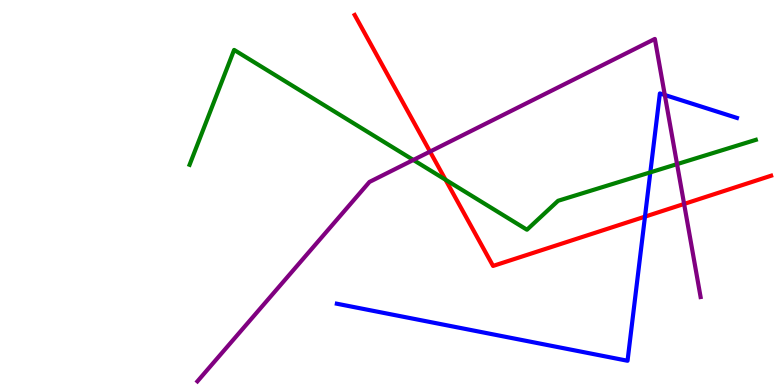[{'lines': ['blue', 'red'], 'intersections': [{'x': 8.32, 'y': 4.37}]}, {'lines': ['green', 'red'], 'intersections': [{'x': 5.75, 'y': 5.33}]}, {'lines': ['purple', 'red'], 'intersections': [{'x': 5.55, 'y': 6.06}, {'x': 8.83, 'y': 4.7}]}, {'lines': ['blue', 'green'], 'intersections': [{'x': 8.39, 'y': 5.52}]}, {'lines': ['blue', 'purple'], 'intersections': [{'x': 8.58, 'y': 7.53}]}, {'lines': ['green', 'purple'], 'intersections': [{'x': 5.33, 'y': 5.85}, {'x': 8.74, 'y': 5.74}]}]